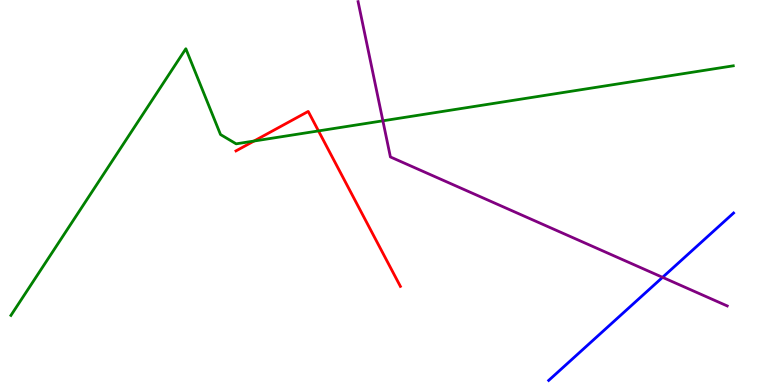[{'lines': ['blue', 'red'], 'intersections': []}, {'lines': ['green', 'red'], 'intersections': [{'x': 3.28, 'y': 6.34}, {'x': 4.11, 'y': 6.6}]}, {'lines': ['purple', 'red'], 'intersections': []}, {'lines': ['blue', 'green'], 'intersections': []}, {'lines': ['blue', 'purple'], 'intersections': [{'x': 8.55, 'y': 2.8}]}, {'lines': ['green', 'purple'], 'intersections': [{'x': 4.94, 'y': 6.86}]}]